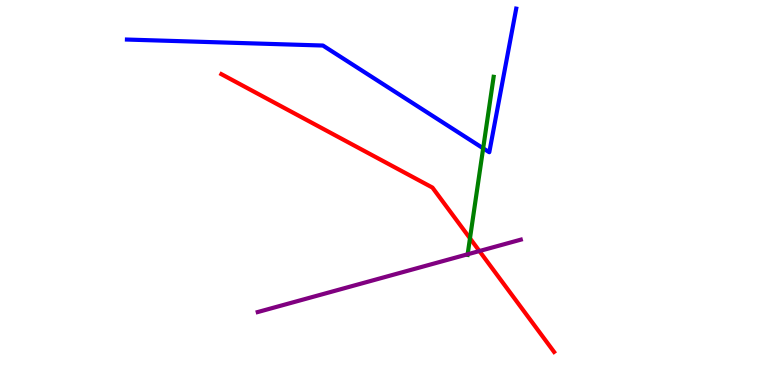[{'lines': ['blue', 'red'], 'intersections': []}, {'lines': ['green', 'red'], 'intersections': [{'x': 6.06, 'y': 3.81}]}, {'lines': ['purple', 'red'], 'intersections': [{'x': 6.19, 'y': 3.48}]}, {'lines': ['blue', 'green'], 'intersections': [{'x': 6.23, 'y': 6.15}]}, {'lines': ['blue', 'purple'], 'intersections': []}, {'lines': ['green', 'purple'], 'intersections': [{'x': 6.03, 'y': 3.4}]}]